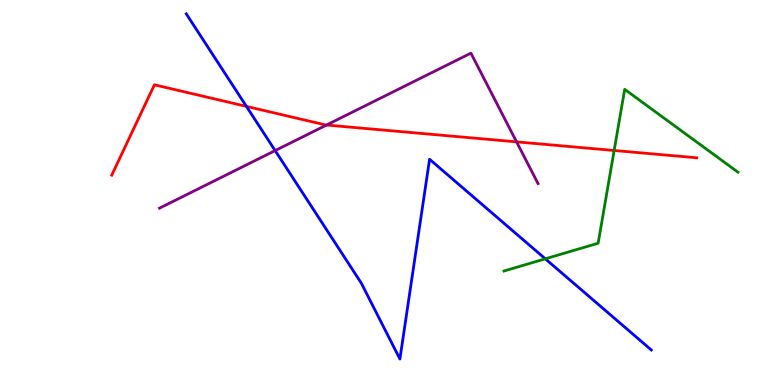[{'lines': ['blue', 'red'], 'intersections': [{'x': 3.18, 'y': 7.24}]}, {'lines': ['green', 'red'], 'intersections': [{'x': 7.92, 'y': 6.09}]}, {'lines': ['purple', 'red'], 'intersections': [{'x': 4.21, 'y': 6.75}, {'x': 6.67, 'y': 6.32}]}, {'lines': ['blue', 'green'], 'intersections': [{'x': 7.04, 'y': 3.28}]}, {'lines': ['blue', 'purple'], 'intersections': [{'x': 3.55, 'y': 6.09}]}, {'lines': ['green', 'purple'], 'intersections': []}]